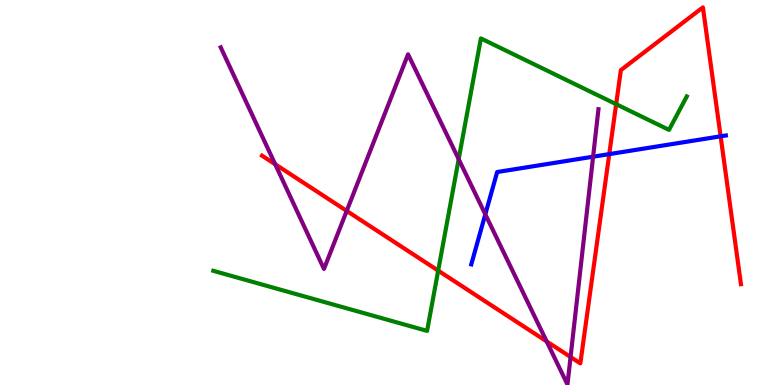[{'lines': ['blue', 'red'], 'intersections': [{'x': 7.86, 'y': 6.0}, {'x': 9.3, 'y': 6.46}]}, {'lines': ['green', 'red'], 'intersections': [{'x': 5.65, 'y': 2.97}, {'x': 7.95, 'y': 7.29}]}, {'lines': ['purple', 'red'], 'intersections': [{'x': 3.55, 'y': 5.73}, {'x': 4.47, 'y': 4.52}, {'x': 7.05, 'y': 1.13}, {'x': 7.36, 'y': 0.727}]}, {'lines': ['blue', 'green'], 'intersections': []}, {'lines': ['blue', 'purple'], 'intersections': [{'x': 6.26, 'y': 4.43}, {'x': 7.65, 'y': 5.93}]}, {'lines': ['green', 'purple'], 'intersections': [{'x': 5.92, 'y': 5.87}]}]